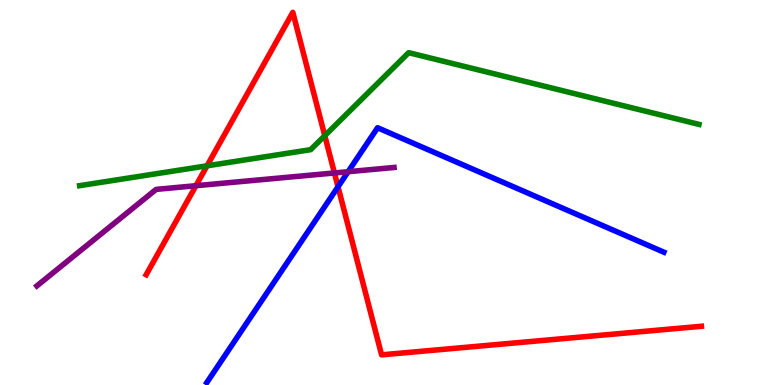[{'lines': ['blue', 'red'], 'intersections': [{'x': 4.36, 'y': 5.15}]}, {'lines': ['green', 'red'], 'intersections': [{'x': 2.67, 'y': 5.69}, {'x': 4.19, 'y': 6.48}]}, {'lines': ['purple', 'red'], 'intersections': [{'x': 2.53, 'y': 5.18}, {'x': 4.32, 'y': 5.51}]}, {'lines': ['blue', 'green'], 'intersections': []}, {'lines': ['blue', 'purple'], 'intersections': [{'x': 4.49, 'y': 5.54}]}, {'lines': ['green', 'purple'], 'intersections': []}]